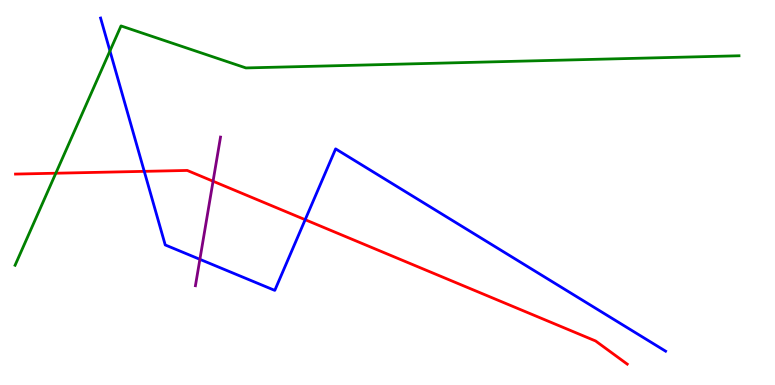[{'lines': ['blue', 'red'], 'intersections': [{'x': 1.86, 'y': 5.55}, {'x': 3.94, 'y': 4.29}]}, {'lines': ['green', 'red'], 'intersections': [{'x': 0.72, 'y': 5.5}]}, {'lines': ['purple', 'red'], 'intersections': [{'x': 2.75, 'y': 5.29}]}, {'lines': ['blue', 'green'], 'intersections': [{'x': 1.42, 'y': 8.68}]}, {'lines': ['blue', 'purple'], 'intersections': [{'x': 2.58, 'y': 3.26}]}, {'lines': ['green', 'purple'], 'intersections': []}]